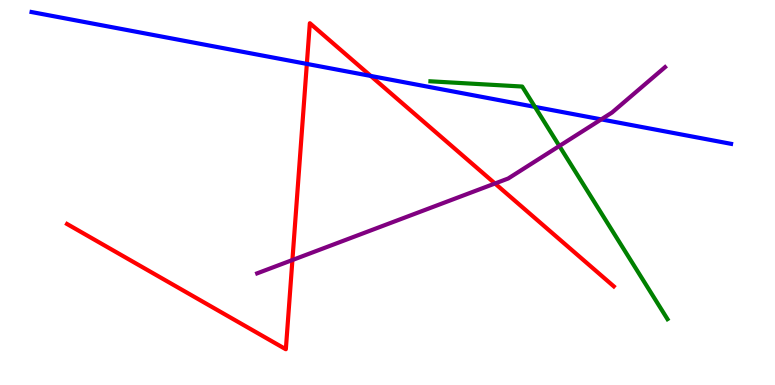[{'lines': ['blue', 'red'], 'intersections': [{'x': 3.96, 'y': 8.34}, {'x': 4.78, 'y': 8.03}]}, {'lines': ['green', 'red'], 'intersections': []}, {'lines': ['purple', 'red'], 'intersections': [{'x': 3.77, 'y': 3.25}, {'x': 6.39, 'y': 5.23}]}, {'lines': ['blue', 'green'], 'intersections': [{'x': 6.9, 'y': 7.22}]}, {'lines': ['blue', 'purple'], 'intersections': [{'x': 7.76, 'y': 6.9}]}, {'lines': ['green', 'purple'], 'intersections': [{'x': 7.22, 'y': 6.21}]}]